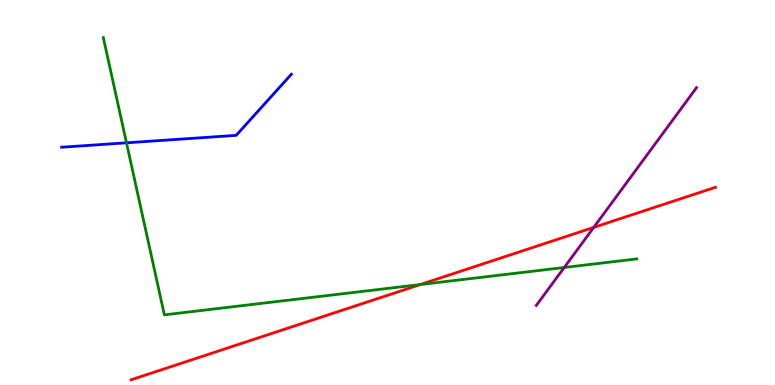[{'lines': ['blue', 'red'], 'intersections': []}, {'lines': ['green', 'red'], 'intersections': [{'x': 5.42, 'y': 2.61}]}, {'lines': ['purple', 'red'], 'intersections': [{'x': 7.66, 'y': 4.09}]}, {'lines': ['blue', 'green'], 'intersections': [{'x': 1.63, 'y': 6.29}]}, {'lines': ['blue', 'purple'], 'intersections': []}, {'lines': ['green', 'purple'], 'intersections': [{'x': 7.28, 'y': 3.05}]}]